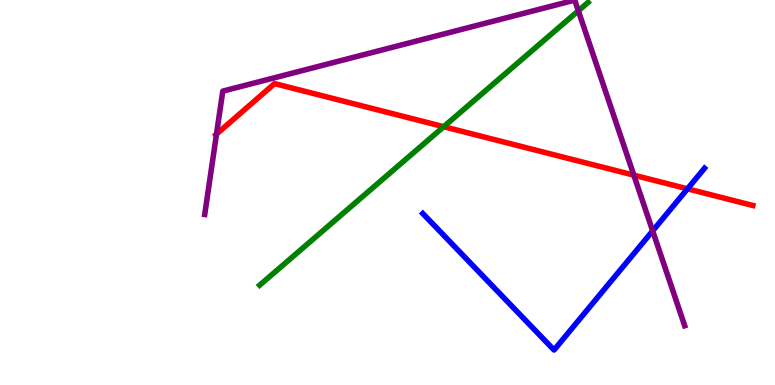[{'lines': ['blue', 'red'], 'intersections': [{'x': 8.87, 'y': 5.1}]}, {'lines': ['green', 'red'], 'intersections': [{'x': 5.73, 'y': 6.71}]}, {'lines': ['purple', 'red'], 'intersections': [{'x': 2.79, 'y': 6.52}, {'x': 8.18, 'y': 5.45}]}, {'lines': ['blue', 'green'], 'intersections': []}, {'lines': ['blue', 'purple'], 'intersections': [{'x': 8.42, 'y': 4.0}]}, {'lines': ['green', 'purple'], 'intersections': [{'x': 7.46, 'y': 9.72}]}]